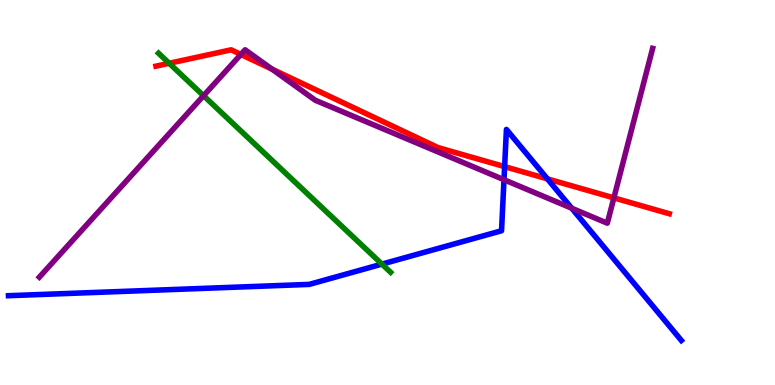[{'lines': ['blue', 'red'], 'intersections': [{'x': 6.51, 'y': 5.67}, {'x': 7.06, 'y': 5.35}]}, {'lines': ['green', 'red'], 'intersections': [{'x': 2.18, 'y': 8.36}]}, {'lines': ['purple', 'red'], 'intersections': [{'x': 3.11, 'y': 8.59}, {'x': 3.51, 'y': 8.2}, {'x': 7.92, 'y': 4.86}]}, {'lines': ['blue', 'green'], 'intersections': [{'x': 4.93, 'y': 3.14}]}, {'lines': ['blue', 'purple'], 'intersections': [{'x': 6.5, 'y': 5.33}, {'x': 7.38, 'y': 4.59}]}, {'lines': ['green', 'purple'], 'intersections': [{'x': 2.63, 'y': 7.51}]}]